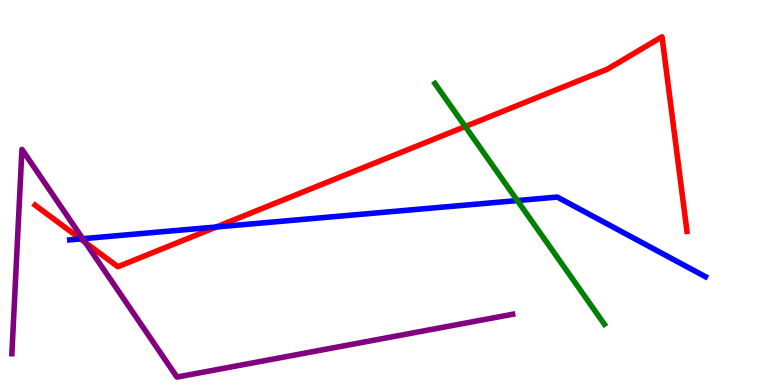[{'lines': ['blue', 'red'], 'intersections': [{'x': 1.04, 'y': 3.79}, {'x': 2.79, 'y': 4.1}]}, {'lines': ['green', 'red'], 'intersections': [{'x': 6.0, 'y': 6.71}]}, {'lines': ['purple', 'red'], 'intersections': [{'x': 1.1, 'y': 3.7}]}, {'lines': ['blue', 'green'], 'intersections': [{'x': 6.68, 'y': 4.79}]}, {'lines': ['blue', 'purple'], 'intersections': [{'x': 1.07, 'y': 3.8}]}, {'lines': ['green', 'purple'], 'intersections': []}]